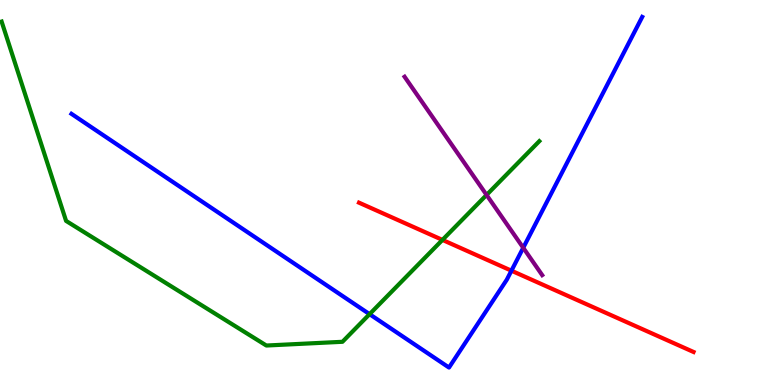[{'lines': ['blue', 'red'], 'intersections': [{'x': 6.6, 'y': 2.97}]}, {'lines': ['green', 'red'], 'intersections': [{'x': 5.71, 'y': 3.77}]}, {'lines': ['purple', 'red'], 'intersections': []}, {'lines': ['blue', 'green'], 'intersections': [{'x': 4.77, 'y': 1.84}]}, {'lines': ['blue', 'purple'], 'intersections': [{'x': 6.75, 'y': 3.56}]}, {'lines': ['green', 'purple'], 'intersections': [{'x': 6.28, 'y': 4.94}]}]